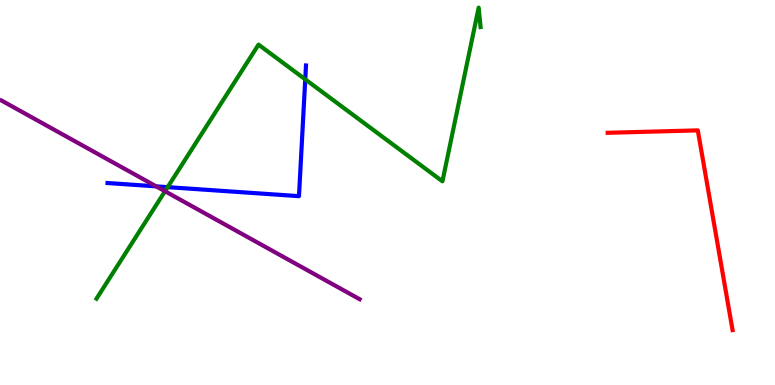[{'lines': ['blue', 'red'], 'intersections': []}, {'lines': ['green', 'red'], 'intersections': []}, {'lines': ['purple', 'red'], 'intersections': []}, {'lines': ['blue', 'green'], 'intersections': [{'x': 2.16, 'y': 5.14}, {'x': 3.94, 'y': 7.94}]}, {'lines': ['blue', 'purple'], 'intersections': [{'x': 2.02, 'y': 5.16}]}, {'lines': ['green', 'purple'], 'intersections': [{'x': 2.13, 'y': 5.03}]}]